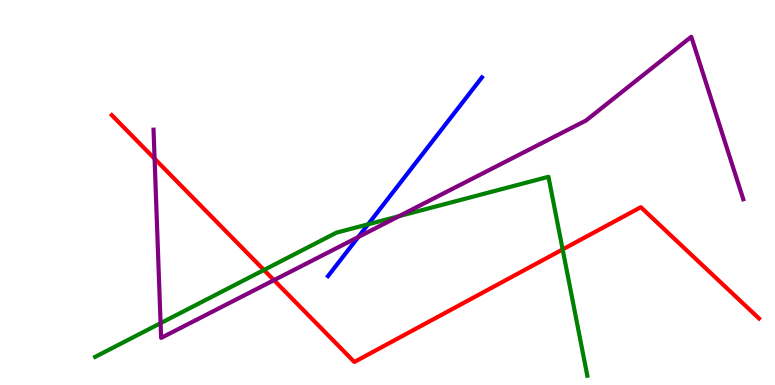[{'lines': ['blue', 'red'], 'intersections': []}, {'lines': ['green', 'red'], 'intersections': [{'x': 3.41, 'y': 2.99}, {'x': 7.26, 'y': 3.52}]}, {'lines': ['purple', 'red'], 'intersections': [{'x': 1.99, 'y': 5.88}, {'x': 3.54, 'y': 2.72}]}, {'lines': ['blue', 'green'], 'intersections': [{'x': 4.75, 'y': 4.17}]}, {'lines': ['blue', 'purple'], 'intersections': [{'x': 4.62, 'y': 3.84}]}, {'lines': ['green', 'purple'], 'intersections': [{'x': 2.07, 'y': 1.61}, {'x': 5.15, 'y': 4.39}]}]